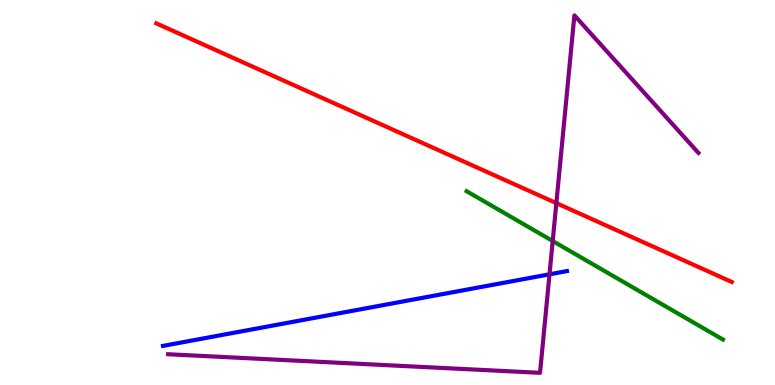[{'lines': ['blue', 'red'], 'intersections': []}, {'lines': ['green', 'red'], 'intersections': []}, {'lines': ['purple', 'red'], 'intersections': [{'x': 7.18, 'y': 4.72}]}, {'lines': ['blue', 'green'], 'intersections': []}, {'lines': ['blue', 'purple'], 'intersections': [{'x': 7.09, 'y': 2.88}]}, {'lines': ['green', 'purple'], 'intersections': [{'x': 7.13, 'y': 3.74}]}]